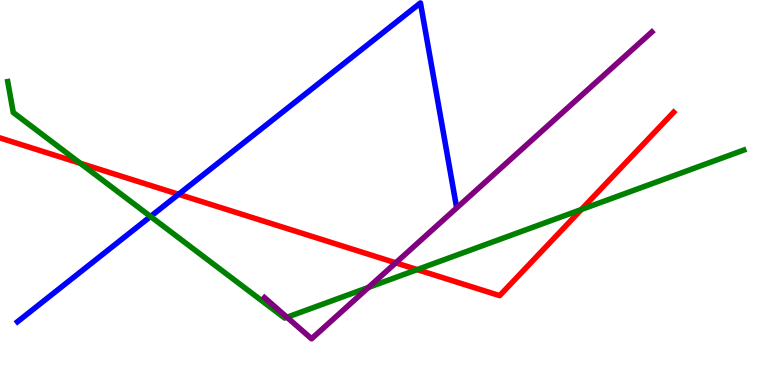[{'lines': ['blue', 'red'], 'intersections': [{'x': 2.3, 'y': 4.95}]}, {'lines': ['green', 'red'], 'intersections': [{'x': 1.04, 'y': 5.76}, {'x': 5.38, 'y': 3.0}, {'x': 7.5, 'y': 4.56}]}, {'lines': ['purple', 'red'], 'intersections': [{'x': 5.11, 'y': 3.17}]}, {'lines': ['blue', 'green'], 'intersections': [{'x': 1.94, 'y': 4.38}]}, {'lines': ['blue', 'purple'], 'intersections': []}, {'lines': ['green', 'purple'], 'intersections': [{'x': 3.7, 'y': 1.76}, {'x': 4.75, 'y': 2.53}]}]